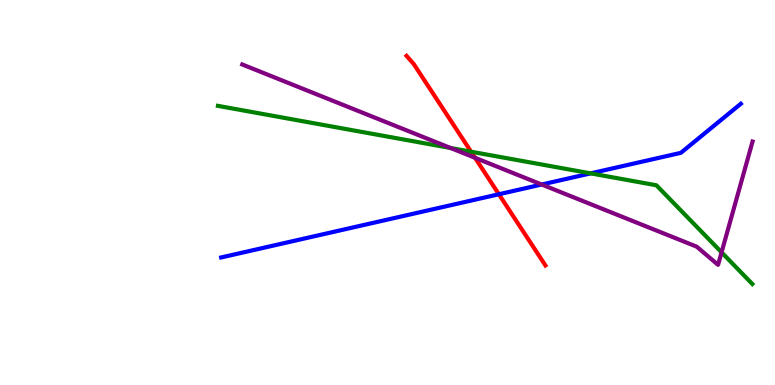[{'lines': ['blue', 'red'], 'intersections': [{'x': 6.44, 'y': 4.95}]}, {'lines': ['green', 'red'], 'intersections': [{'x': 6.08, 'y': 6.06}]}, {'lines': ['purple', 'red'], 'intersections': [{'x': 6.13, 'y': 5.9}]}, {'lines': ['blue', 'green'], 'intersections': [{'x': 7.62, 'y': 5.5}]}, {'lines': ['blue', 'purple'], 'intersections': [{'x': 6.99, 'y': 5.21}]}, {'lines': ['green', 'purple'], 'intersections': [{'x': 5.81, 'y': 6.16}, {'x': 9.31, 'y': 3.45}]}]